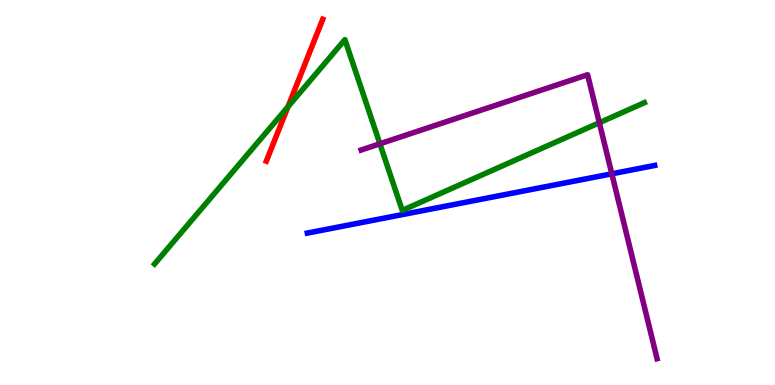[{'lines': ['blue', 'red'], 'intersections': []}, {'lines': ['green', 'red'], 'intersections': [{'x': 3.72, 'y': 7.23}]}, {'lines': ['purple', 'red'], 'intersections': []}, {'lines': ['blue', 'green'], 'intersections': []}, {'lines': ['blue', 'purple'], 'intersections': [{'x': 7.89, 'y': 5.49}]}, {'lines': ['green', 'purple'], 'intersections': [{'x': 4.9, 'y': 6.27}, {'x': 7.73, 'y': 6.81}]}]